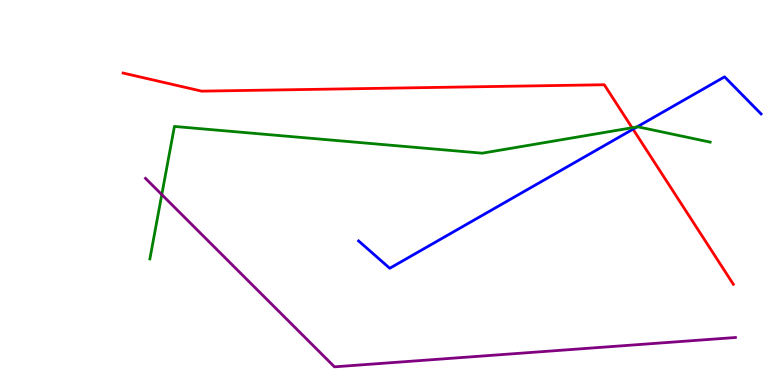[{'lines': ['blue', 'red'], 'intersections': [{'x': 8.17, 'y': 6.64}]}, {'lines': ['green', 'red'], 'intersections': [{'x': 8.16, 'y': 6.68}]}, {'lines': ['purple', 'red'], 'intersections': []}, {'lines': ['blue', 'green'], 'intersections': [{'x': 8.22, 'y': 6.7}]}, {'lines': ['blue', 'purple'], 'intersections': []}, {'lines': ['green', 'purple'], 'intersections': [{'x': 2.09, 'y': 4.95}]}]